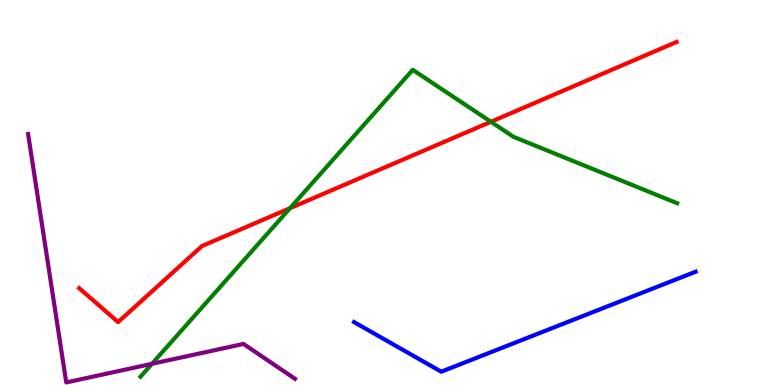[{'lines': ['blue', 'red'], 'intersections': []}, {'lines': ['green', 'red'], 'intersections': [{'x': 3.74, 'y': 4.59}, {'x': 6.33, 'y': 6.84}]}, {'lines': ['purple', 'red'], 'intersections': []}, {'lines': ['blue', 'green'], 'intersections': []}, {'lines': ['blue', 'purple'], 'intersections': []}, {'lines': ['green', 'purple'], 'intersections': [{'x': 1.96, 'y': 0.55}]}]